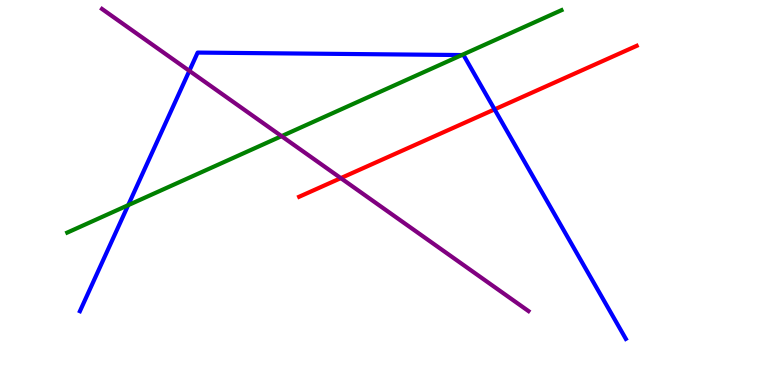[{'lines': ['blue', 'red'], 'intersections': [{'x': 6.38, 'y': 7.16}]}, {'lines': ['green', 'red'], 'intersections': []}, {'lines': ['purple', 'red'], 'intersections': [{'x': 4.4, 'y': 5.37}]}, {'lines': ['blue', 'green'], 'intersections': [{'x': 1.65, 'y': 4.67}, {'x': 5.96, 'y': 8.57}]}, {'lines': ['blue', 'purple'], 'intersections': [{'x': 2.44, 'y': 8.16}]}, {'lines': ['green', 'purple'], 'intersections': [{'x': 3.63, 'y': 6.46}]}]